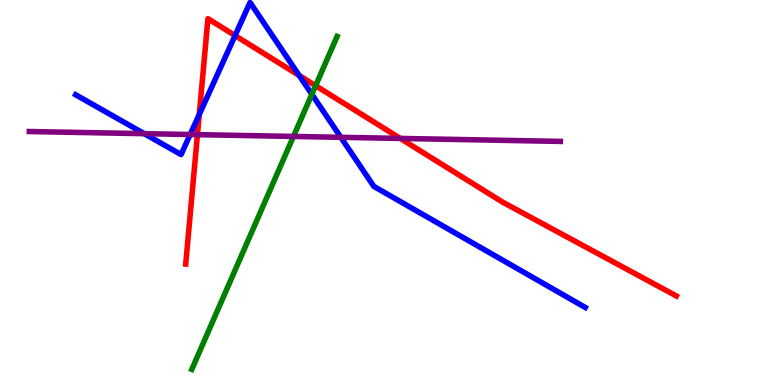[{'lines': ['blue', 'red'], 'intersections': [{'x': 2.57, 'y': 7.03}, {'x': 3.03, 'y': 9.08}, {'x': 3.86, 'y': 8.04}]}, {'lines': ['green', 'red'], 'intersections': [{'x': 4.07, 'y': 7.77}]}, {'lines': ['purple', 'red'], 'intersections': [{'x': 2.55, 'y': 6.5}, {'x': 5.17, 'y': 6.4}]}, {'lines': ['blue', 'green'], 'intersections': [{'x': 4.02, 'y': 7.55}]}, {'lines': ['blue', 'purple'], 'intersections': [{'x': 1.86, 'y': 6.53}, {'x': 2.45, 'y': 6.51}, {'x': 4.4, 'y': 6.43}]}, {'lines': ['green', 'purple'], 'intersections': [{'x': 3.79, 'y': 6.46}]}]